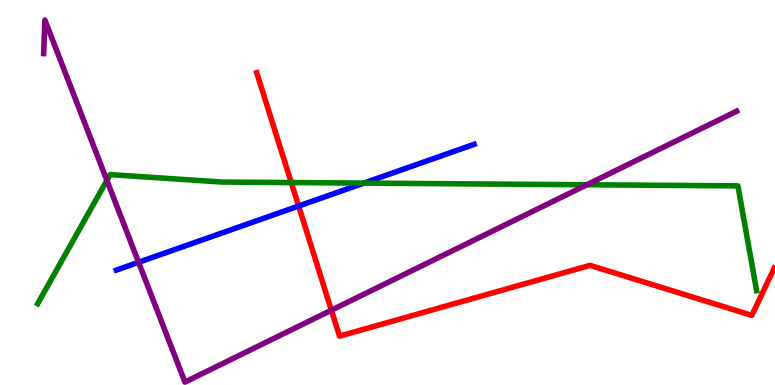[{'lines': ['blue', 'red'], 'intersections': [{'x': 3.85, 'y': 4.65}]}, {'lines': ['green', 'red'], 'intersections': [{'x': 3.76, 'y': 5.26}]}, {'lines': ['purple', 'red'], 'intersections': [{'x': 4.28, 'y': 1.94}]}, {'lines': ['blue', 'green'], 'intersections': [{'x': 4.69, 'y': 5.24}]}, {'lines': ['blue', 'purple'], 'intersections': [{'x': 1.79, 'y': 3.19}]}, {'lines': ['green', 'purple'], 'intersections': [{'x': 1.38, 'y': 5.31}, {'x': 7.57, 'y': 5.2}]}]